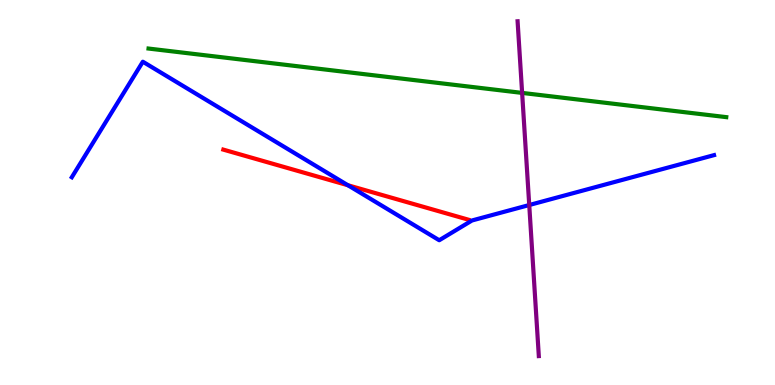[{'lines': ['blue', 'red'], 'intersections': [{'x': 4.49, 'y': 5.19}]}, {'lines': ['green', 'red'], 'intersections': []}, {'lines': ['purple', 'red'], 'intersections': []}, {'lines': ['blue', 'green'], 'intersections': []}, {'lines': ['blue', 'purple'], 'intersections': [{'x': 6.83, 'y': 4.67}]}, {'lines': ['green', 'purple'], 'intersections': [{'x': 6.74, 'y': 7.59}]}]